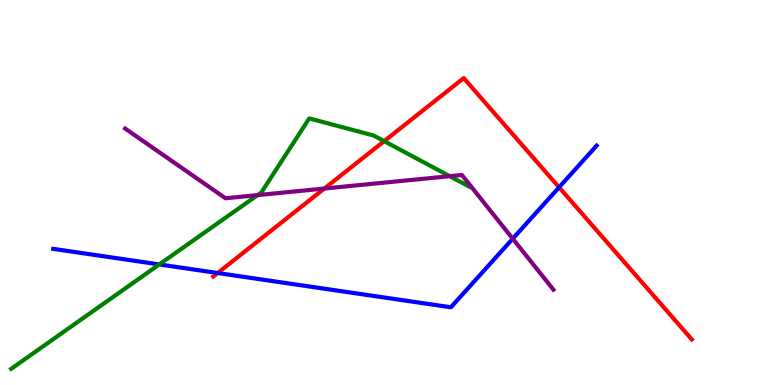[{'lines': ['blue', 'red'], 'intersections': [{'x': 2.81, 'y': 2.91}, {'x': 7.21, 'y': 5.13}]}, {'lines': ['green', 'red'], 'intersections': [{'x': 4.96, 'y': 6.33}]}, {'lines': ['purple', 'red'], 'intersections': [{'x': 4.19, 'y': 5.1}]}, {'lines': ['blue', 'green'], 'intersections': [{'x': 2.06, 'y': 3.13}]}, {'lines': ['blue', 'purple'], 'intersections': [{'x': 6.62, 'y': 3.8}]}, {'lines': ['green', 'purple'], 'intersections': [{'x': 3.32, 'y': 4.93}, {'x': 5.8, 'y': 5.42}]}]